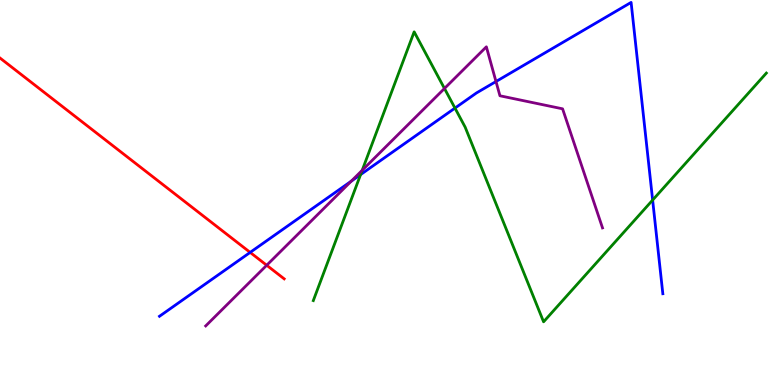[{'lines': ['blue', 'red'], 'intersections': [{'x': 3.23, 'y': 3.44}]}, {'lines': ['green', 'red'], 'intersections': []}, {'lines': ['purple', 'red'], 'intersections': [{'x': 3.44, 'y': 3.11}]}, {'lines': ['blue', 'green'], 'intersections': [{'x': 4.65, 'y': 5.47}, {'x': 5.87, 'y': 7.19}, {'x': 8.42, 'y': 4.8}]}, {'lines': ['blue', 'purple'], 'intersections': [{'x': 4.53, 'y': 5.29}, {'x': 6.4, 'y': 7.88}]}, {'lines': ['green', 'purple'], 'intersections': [{'x': 4.67, 'y': 5.58}, {'x': 5.74, 'y': 7.7}]}]